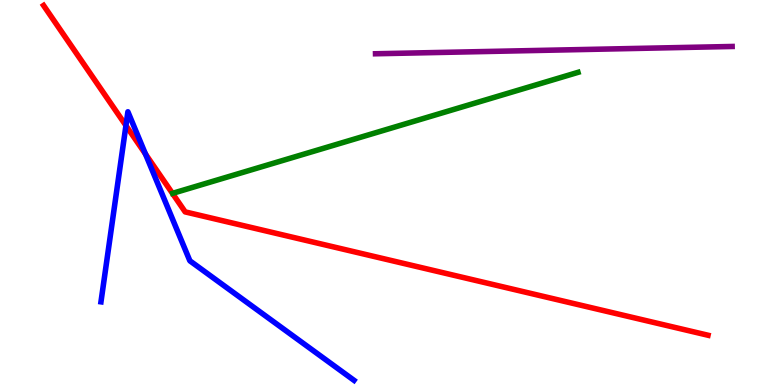[{'lines': ['blue', 'red'], 'intersections': [{'x': 1.63, 'y': 6.74}, {'x': 1.88, 'y': 6.0}]}, {'lines': ['green', 'red'], 'intersections': []}, {'lines': ['purple', 'red'], 'intersections': []}, {'lines': ['blue', 'green'], 'intersections': []}, {'lines': ['blue', 'purple'], 'intersections': []}, {'lines': ['green', 'purple'], 'intersections': []}]